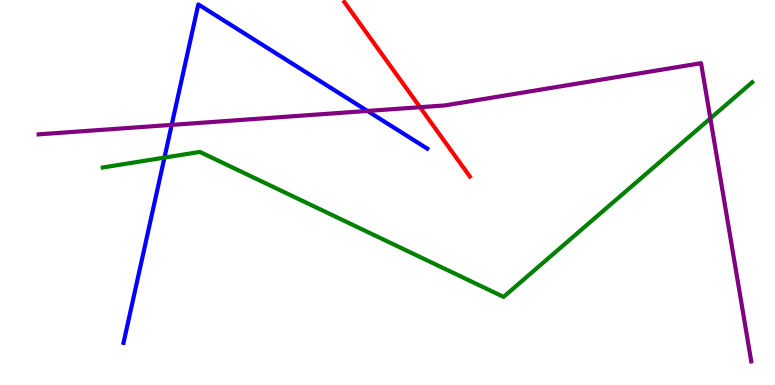[{'lines': ['blue', 'red'], 'intersections': []}, {'lines': ['green', 'red'], 'intersections': []}, {'lines': ['purple', 'red'], 'intersections': [{'x': 5.42, 'y': 7.22}]}, {'lines': ['blue', 'green'], 'intersections': [{'x': 2.12, 'y': 5.91}]}, {'lines': ['blue', 'purple'], 'intersections': [{'x': 2.22, 'y': 6.76}, {'x': 4.74, 'y': 7.12}]}, {'lines': ['green', 'purple'], 'intersections': [{'x': 9.17, 'y': 6.92}]}]